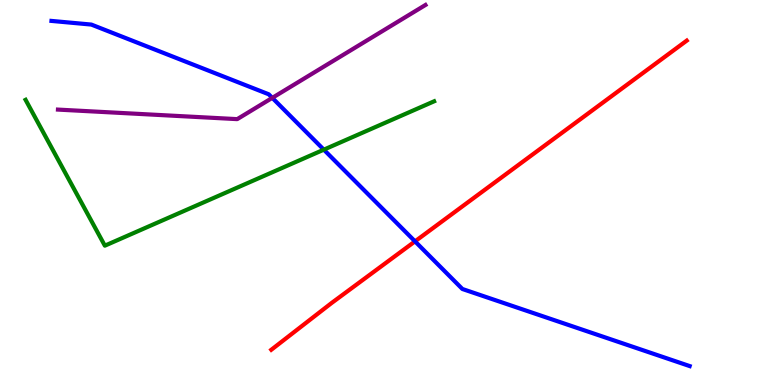[{'lines': ['blue', 'red'], 'intersections': [{'x': 5.36, 'y': 3.73}]}, {'lines': ['green', 'red'], 'intersections': []}, {'lines': ['purple', 'red'], 'intersections': []}, {'lines': ['blue', 'green'], 'intersections': [{'x': 4.18, 'y': 6.11}]}, {'lines': ['blue', 'purple'], 'intersections': [{'x': 3.51, 'y': 7.46}]}, {'lines': ['green', 'purple'], 'intersections': []}]